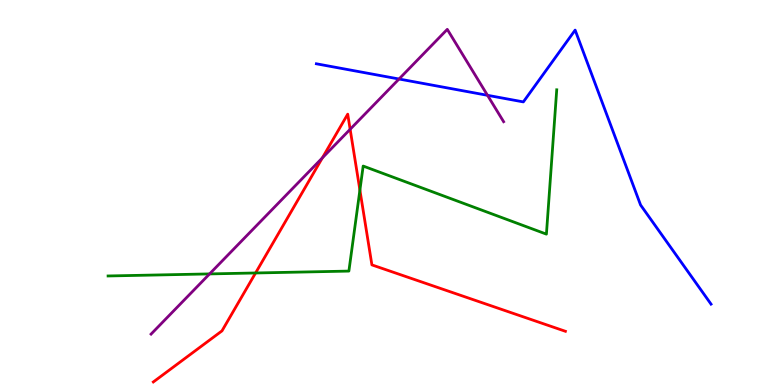[{'lines': ['blue', 'red'], 'intersections': []}, {'lines': ['green', 'red'], 'intersections': [{'x': 3.3, 'y': 2.91}, {'x': 4.64, 'y': 5.06}]}, {'lines': ['purple', 'red'], 'intersections': [{'x': 4.16, 'y': 5.9}, {'x': 4.52, 'y': 6.64}]}, {'lines': ['blue', 'green'], 'intersections': []}, {'lines': ['blue', 'purple'], 'intersections': [{'x': 5.15, 'y': 7.95}, {'x': 6.29, 'y': 7.52}]}, {'lines': ['green', 'purple'], 'intersections': [{'x': 2.7, 'y': 2.89}]}]